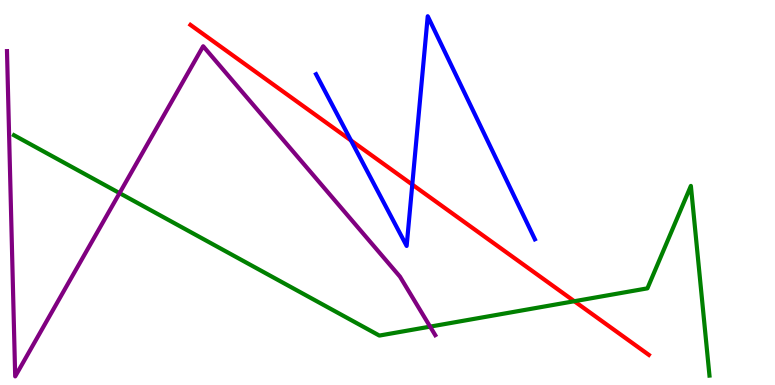[{'lines': ['blue', 'red'], 'intersections': [{'x': 4.53, 'y': 6.35}, {'x': 5.32, 'y': 5.21}]}, {'lines': ['green', 'red'], 'intersections': [{'x': 7.41, 'y': 2.18}]}, {'lines': ['purple', 'red'], 'intersections': []}, {'lines': ['blue', 'green'], 'intersections': []}, {'lines': ['blue', 'purple'], 'intersections': []}, {'lines': ['green', 'purple'], 'intersections': [{'x': 1.54, 'y': 4.98}, {'x': 5.55, 'y': 1.52}]}]